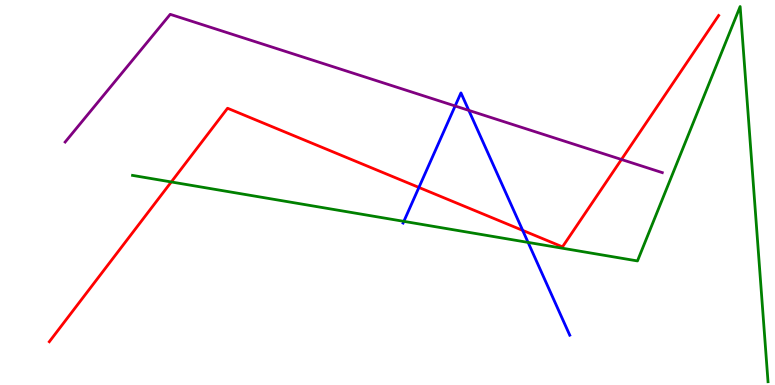[{'lines': ['blue', 'red'], 'intersections': [{'x': 5.41, 'y': 5.13}, {'x': 6.74, 'y': 4.02}]}, {'lines': ['green', 'red'], 'intersections': [{'x': 2.21, 'y': 5.27}]}, {'lines': ['purple', 'red'], 'intersections': [{'x': 8.02, 'y': 5.86}]}, {'lines': ['blue', 'green'], 'intersections': [{'x': 5.21, 'y': 4.25}, {'x': 6.81, 'y': 3.7}]}, {'lines': ['blue', 'purple'], 'intersections': [{'x': 5.87, 'y': 7.25}, {'x': 6.05, 'y': 7.13}]}, {'lines': ['green', 'purple'], 'intersections': []}]